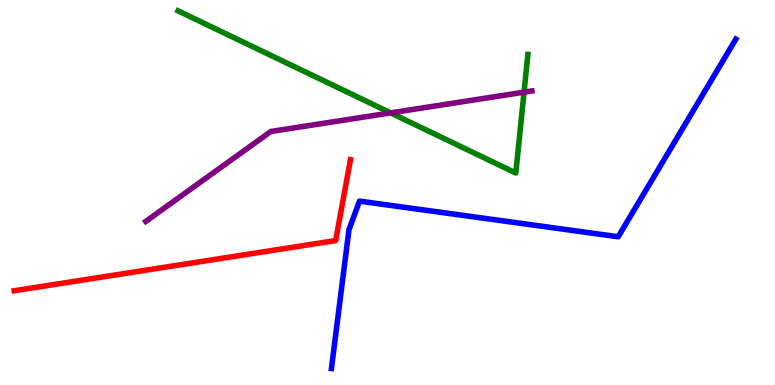[{'lines': ['blue', 'red'], 'intersections': []}, {'lines': ['green', 'red'], 'intersections': []}, {'lines': ['purple', 'red'], 'intersections': []}, {'lines': ['blue', 'green'], 'intersections': []}, {'lines': ['blue', 'purple'], 'intersections': []}, {'lines': ['green', 'purple'], 'intersections': [{'x': 5.04, 'y': 7.07}, {'x': 6.76, 'y': 7.61}]}]